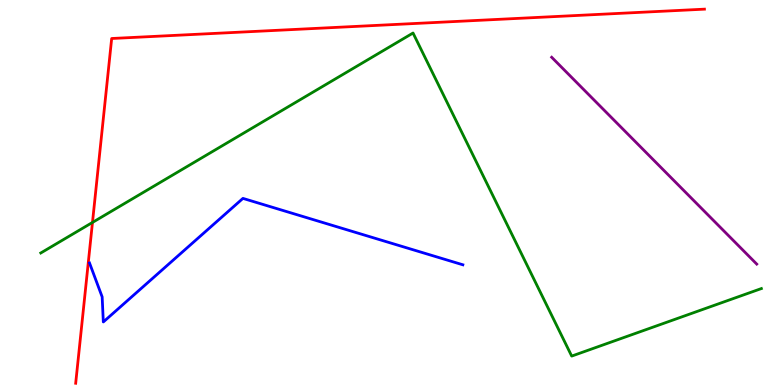[{'lines': ['blue', 'red'], 'intersections': []}, {'lines': ['green', 'red'], 'intersections': [{'x': 1.19, 'y': 4.22}]}, {'lines': ['purple', 'red'], 'intersections': []}, {'lines': ['blue', 'green'], 'intersections': []}, {'lines': ['blue', 'purple'], 'intersections': []}, {'lines': ['green', 'purple'], 'intersections': []}]